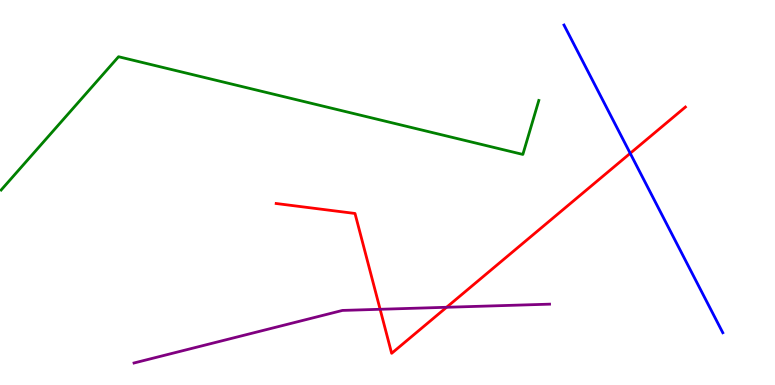[{'lines': ['blue', 'red'], 'intersections': [{'x': 8.13, 'y': 6.02}]}, {'lines': ['green', 'red'], 'intersections': []}, {'lines': ['purple', 'red'], 'intersections': [{'x': 4.9, 'y': 1.97}, {'x': 5.76, 'y': 2.02}]}, {'lines': ['blue', 'green'], 'intersections': []}, {'lines': ['blue', 'purple'], 'intersections': []}, {'lines': ['green', 'purple'], 'intersections': []}]